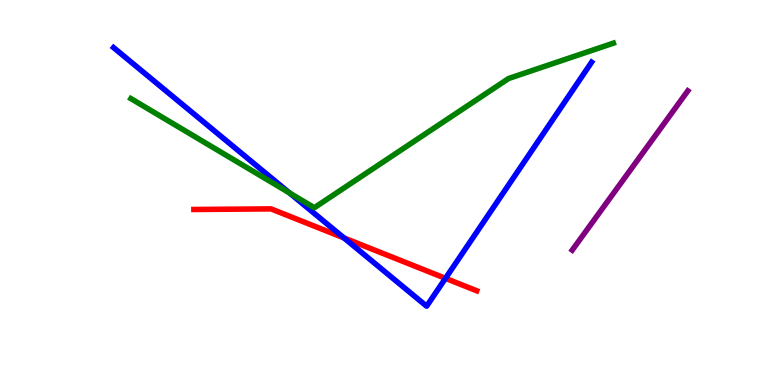[{'lines': ['blue', 'red'], 'intersections': [{'x': 4.44, 'y': 3.82}, {'x': 5.75, 'y': 2.77}]}, {'lines': ['green', 'red'], 'intersections': []}, {'lines': ['purple', 'red'], 'intersections': []}, {'lines': ['blue', 'green'], 'intersections': [{'x': 3.74, 'y': 4.99}]}, {'lines': ['blue', 'purple'], 'intersections': []}, {'lines': ['green', 'purple'], 'intersections': []}]